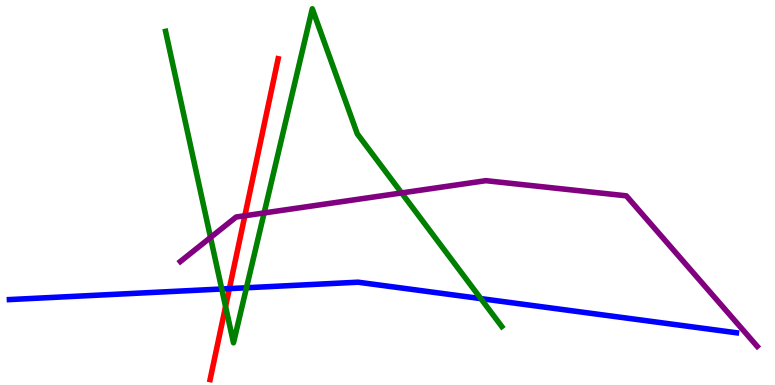[{'lines': ['blue', 'red'], 'intersections': [{'x': 2.96, 'y': 2.5}]}, {'lines': ['green', 'red'], 'intersections': [{'x': 2.91, 'y': 2.04}]}, {'lines': ['purple', 'red'], 'intersections': [{'x': 3.16, 'y': 4.4}]}, {'lines': ['blue', 'green'], 'intersections': [{'x': 2.86, 'y': 2.49}, {'x': 3.18, 'y': 2.53}, {'x': 6.2, 'y': 2.24}]}, {'lines': ['blue', 'purple'], 'intersections': []}, {'lines': ['green', 'purple'], 'intersections': [{'x': 2.72, 'y': 3.83}, {'x': 3.41, 'y': 4.47}, {'x': 5.18, 'y': 4.99}]}]